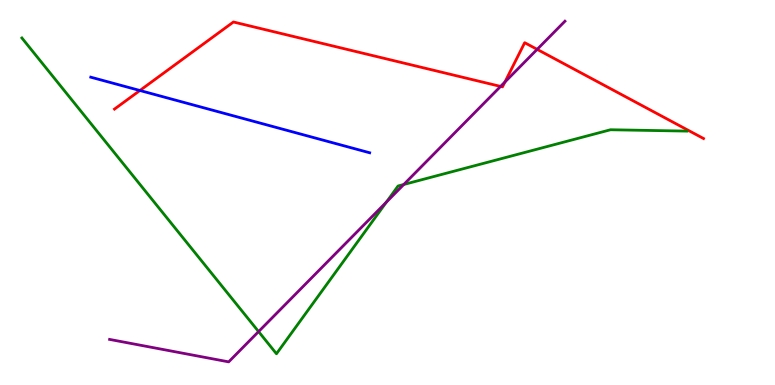[{'lines': ['blue', 'red'], 'intersections': [{'x': 1.81, 'y': 7.65}]}, {'lines': ['green', 'red'], 'intersections': []}, {'lines': ['purple', 'red'], 'intersections': [{'x': 6.46, 'y': 7.76}, {'x': 6.52, 'y': 7.87}, {'x': 6.93, 'y': 8.72}]}, {'lines': ['blue', 'green'], 'intersections': []}, {'lines': ['blue', 'purple'], 'intersections': []}, {'lines': ['green', 'purple'], 'intersections': [{'x': 3.34, 'y': 1.39}, {'x': 4.99, 'y': 4.75}, {'x': 5.21, 'y': 5.21}]}]